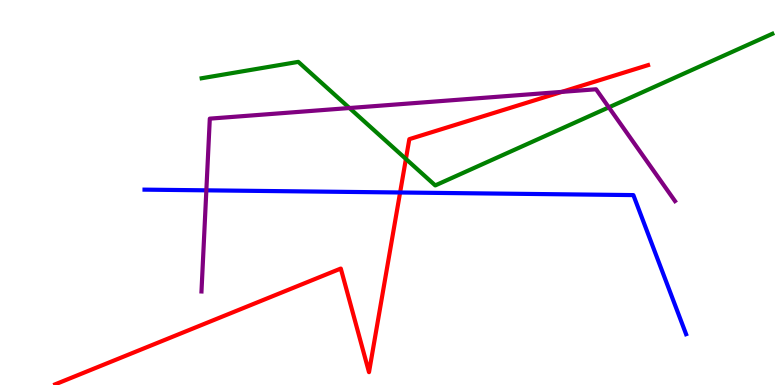[{'lines': ['blue', 'red'], 'intersections': [{'x': 5.16, 'y': 5.0}]}, {'lines': ['green', 'red'], 'intersections': [{'x': 5.24, 'y': 5.87}]}, {'lines': ['purple', 'red'], 'intersections': [{'x': 7.25, 'y': 7.61}]}, {'lines': ['blue', 'green'], 'intersections': []}, {'lines': ['blue', 'purple'], 'intersections': [{'x': 2.66, 'y': 5.06}]}, {'lines': ['green', 'purple'], 'intersections': [{'x': 4.51, 'y': 7.19}, {'x': 7.86, 'y': 7.21}]}]